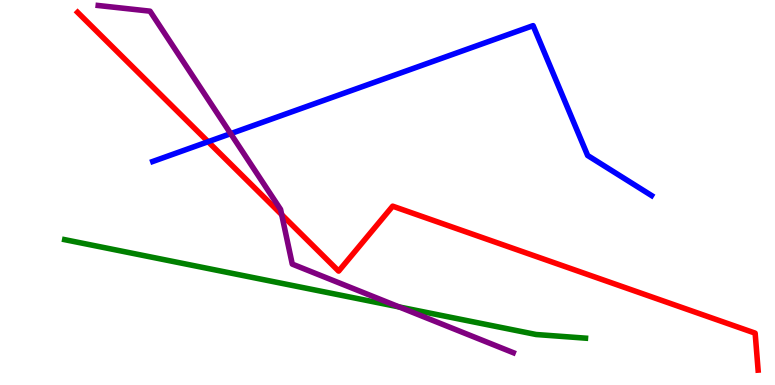[{'lines': ['blue', 'red'], 'intersections': [{'x': 2.69, 'y': 6.32}]}, {'lines': ['green', 'red'], 'intersections': []}, {'lines': ['purple', 'red'], 'intersections': [{'x': 3.63, 'y': 4.42}]}, {'lines': ['blue', 'green'], 'intersections': []}, {'lines': ['blue', 'purple'], 'intersections': [{'x': 2.98, 'y': 6.53}]}, {'lines': ['green', 'purple'], 'intersections': [{'x': 5.15, 'y': 2.03}]}]